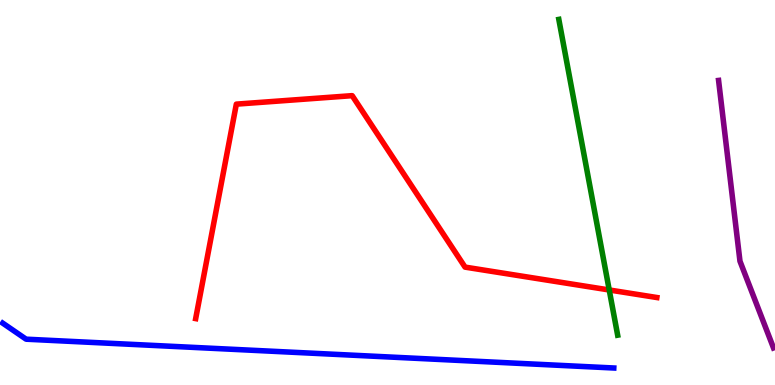[{'lines': ['blue', 'red'], 'intersections': []}, {'lines': ['green', 'red'], 'intersections': [{'x': 7.86, 'y': 2.47}]}, {'lines': ['purple', 'red'], 'intersections': []}, {'lines': ['blue', 'green'], 'intersections': []}, {'lines': ['blue', 'purple'], 'intersections': []}, {'lines': ['green', 'purple'], 'intersections': []}]